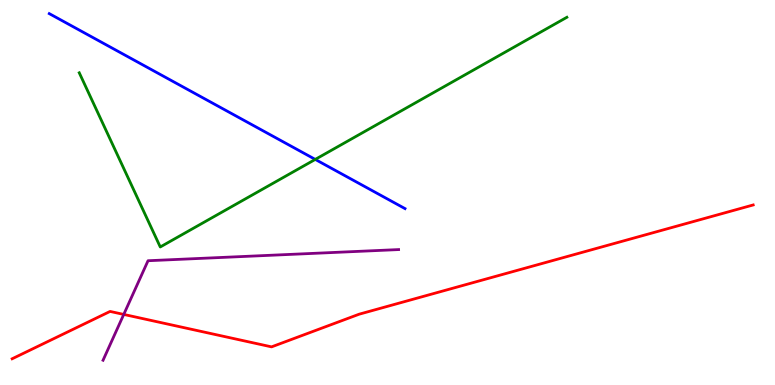[{'lines': ['blue', 'red'], 'intersections': []}, {'lines': ['green', 'red'], 'intersections': []}, {'lines': ['purple', 'red'], 'intersections': [{'x': 1.6, 'y': 1.83}]}, {'lines': ['blue', 'green'], 'intersections': [{'x': 4.07, 'y': 5.86}]}, {'lines': ['blue', 'purple'], 'intersections': []}, {'lines': ['green', 'purple'], 'intersections': []}]